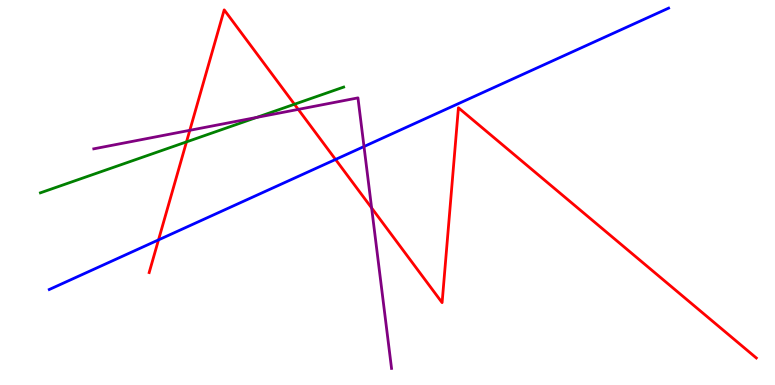[{'lines': ['blue', 'red'], 'intersections': [{'x': 2.05, 'y': 3.77}, {'x': 4.33, 'y': 5.86}]}, {'lines': ['green', 'red'], 'intersections': [{'x': 2.41, 'y': 6.31}, {'x': 3.8, 'y': 7.29}]}, {'lines': ['purple', 'red'], 'intersections': [{'x': 2.45, 'y': 6.62}, {'x': 3.85, 'y': 7.16}, {'x': 4.8, 'y': 4.6}]}, {'lines': ['blue', 'green'], 'intersections': []}, {'lines': ['blue', 'purple'], 'intersections': [{'x': 4.7, 'y': 6.19}]}, {'lines': ['green', 'purple'], 'intersections': [{'x': 3.31, 'y': 6.95}]}]